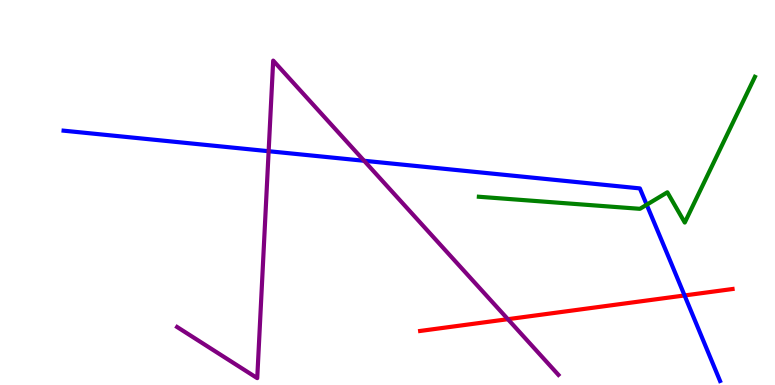[{'lines': ['blue', 'red'], 'intersections': [{'x': 8.83, 'y': 2.33}]}, {'lines': ['green', 'red'], 'intersections': []}, {'lines': ['purple', 'red'], 'intersections': [{'x': 6.55, 'y': 1.71}]}, {'lines': ['blue', 'green'], 'intersections': [{'x': 8.34, 'y': 4.68}]}, {'lines': ['blue', 'purple'], 'intersections': [{'x': 3.47, 'y': 6.07}, {'x': 4.7, 'y': 5.82}]}, {'lines': ['green', 'purple'], 'intersections': []}]